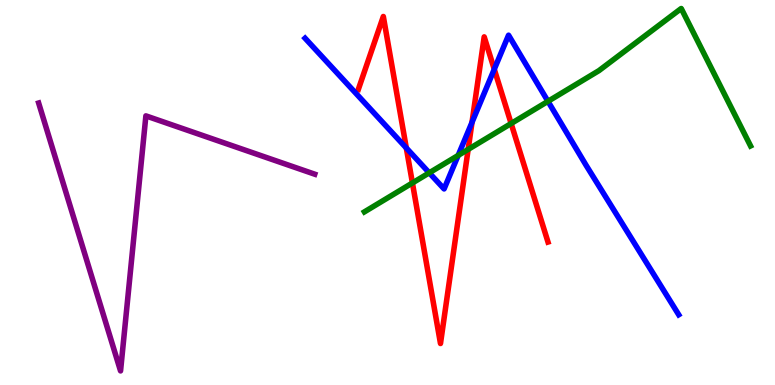[{'lines': ['blue', 'red'], 'intersections': [{'x': 5.24, 'y': 6.16}, {'x': 6.09, 'y': 6.82}, {'x': 6.38, 'y': 8.2}]}, {'lines': ['green', 'red'], 'intersections': [{'x': 5.32, 'y': 5.25}, {'x': 6.04, 'y': 6.12}, {'x': 6.6, 'y': 6.79}]}, {'lines': ['purple', 'red'], 'intersections': []}, {'lines': ['blue', 'green'], 'intersections': [{'x': 5.54, 'y': 5.51}, {'x': 5.91, 'y': 5.96}, {'x': 7.07, 'y': 7.37}]}, {'lines': ['blue', 'purple'], 'intersections': []}, {'lines': ['green', 'purple'], 'intersections': []}]